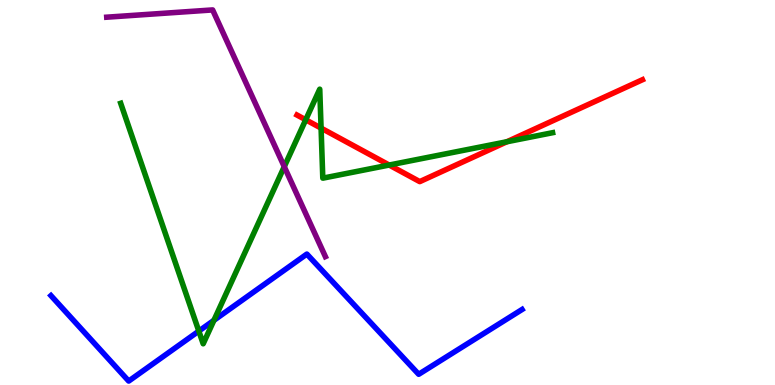[{'lines': ['blue', 'red'], 'intersections': []}, {'lines': ['green', 'red'], 'intersections': [{'x': 3.94, 'y': 6.89}, {'x': 4.14, 'y': 6.67}, {'x': 5.02, 'y': 5.71}, {'x': 6.54, 'y': 6.32}]}, {'lines': ['purple', 'red'], 'intersections': []}, {'lines': ['blue', 'green'], 'intersections': [{'x': 2.57, 'y': 1.4}, {'x': 2.76, 'y': 1.68}]}, {'lines': ['blue', 'purple'], 'intersections': []}, {'lines': ['green', 'purple'], 'intersections': [{'x': 3.67, 'y': 5.67}]}]